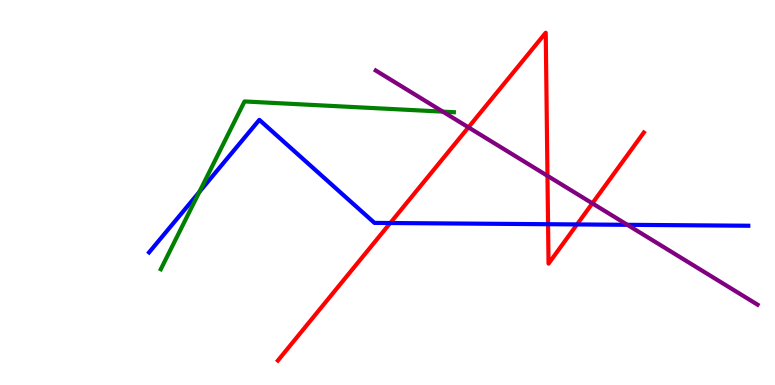[{'lines': ['blue', 'red'], 'intersections': [{'x': 5.04, 'y': 4.21}, {'x': 7.07, 'y': 4.18}, {'x': 7.45, 'y': 4.17}]}, {'lines': ['green', 'red'], 'intersections': []}, {'lines': ['purple', 'red'], 'intersections': [{'x': 6.04, 'y': 6.69}, {'x': 7.06, 'y': 5.43}, {'x': 7.64, 'y': 4.72}]}, {'lines': ['blue', 'green'], 'intersections': [{'x': 2.57, 'y': 5.01}]}, {'lines': ['blue', 'purple'], 'intersections': [{'x': 8.09, 'y': 4.16}]}, {'lines': ['green', 'purple'], 'intersections': [{'x': 5.71, 'y': 7.1}]}]